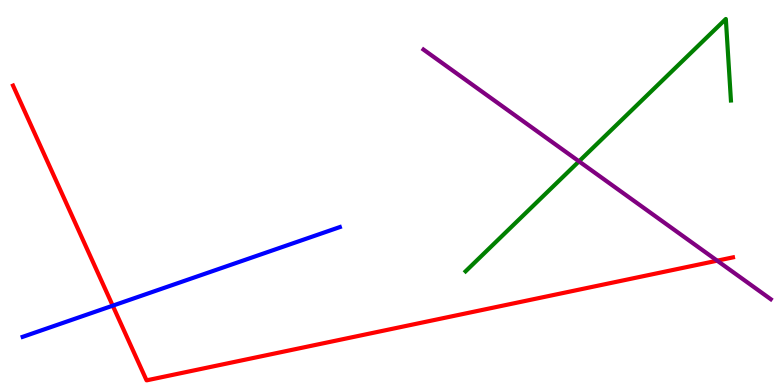[{'lines': ['blue', 'red'], 'intersections': [{'x': 1.45, 'y': 2.06}]}, {'lines': ['green', 'red'], 'intersections': []}, {'lines': ['purple', 'red'], 'intersections': [{'x': 9.25, 'y': 3.23}]}, {'lines': ['blue', 'green'], 'intersections': []}, {'lines': ['blue', 'purple'], 'intersections': []}, {'lines': ['green', 'purple'], 'intersections': [{'x': 7.47, 'y': 5.81}]}]